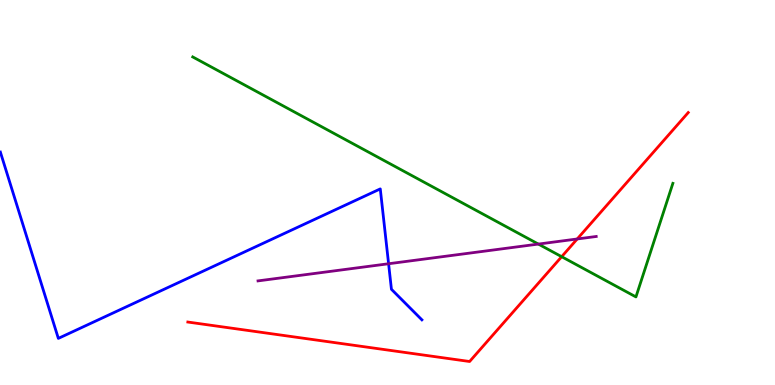[{'lines': ['blue', 'red'], 'intersections': []}, {'lines': ['green', 'red'], 'intersections': [{'x': 7.25, 'y': 3.33}]}, {'lines': ['purple', 'red'], 'intersections': [{'x': 7.45, 'y': 3.79}]}, {'lines': ['blue', 'green'], 'intersections': []}, {'lines': ['blue', 'purple'], 'intersections': [{'x': 5.01, 'y': 3.15}]}, {'lines': ['green', 'purple'], 'intersections': [{'x': 6.95, 'y': 3.66}]}]